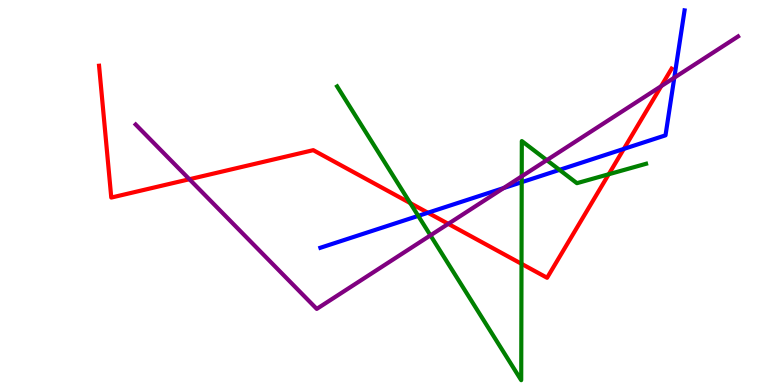[{'lines': ['blue', 'red'], 'intersections': [{'x': 5.52, 'y': 4.47}, {'x': 8.05, 'y': 6.13}]}, {'lines': ['green', 'red'], 'intersections': [{'x': 5.29, 'y': 4.73}, {'x': 6.73, 'y': 3.15}, {'x': 7.85, 'y': 5.47}]}, {'lines': ['purple', 'red'], 'intersections': [{'x': 2.44, 'y': 5.34}, {'x': 5.78, 'y': 4.19}, {'x': 8.53, 'y': 7.76}]}, {'lines': ['blue', 'green'], 'intersections': [{'x': 5.4, 'y': 4.39}, {'x': 6.73, 'y': 5.27}, {'x': 7.22, 'y': 5.59}]}, {'lines': ['blue', 'purple'], 'intersections': [{'x': 6.5, 'y': 5.11}, {'x': 8.7, 'y': 7.98}]}, {'lines': ['green', 'purple'], 'intersections': [{'x': 5.55, 'y': 3.89}, {'x': 6.73, 'y': 5.42}, {'x': 7.06, 'y': 5.84}]}]